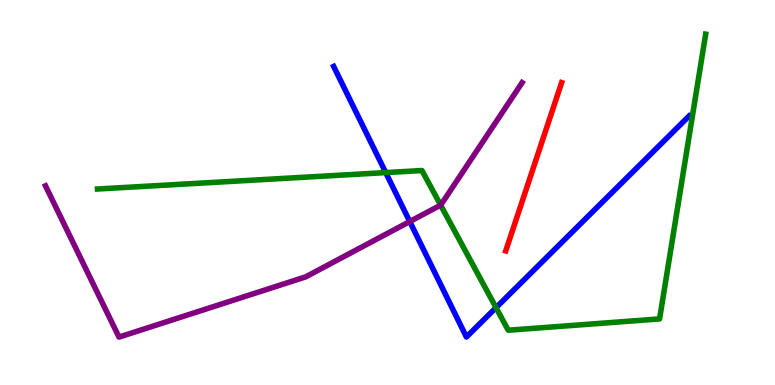[{'lines': ['blue', 'red'], 'intersections': []}, {'lines': ['green', 'red'], 'intersections': []}, {'lines': ['purple', 'red'], 'intersections': []}, {'lines': ['blue', 'green'], 'intersections': [{'x': 4.98, 'y': 5.52}, {'x': 6.4, 'y': 2.01}]}, {'lines': ['blue', 'purple'], 'intersections': [{'x': 5.29, 'y': 4.25}]}, {'lines': ['green', 'purple'], 'intersections': [{'x': 5.69, 'y': 4.67}]}]